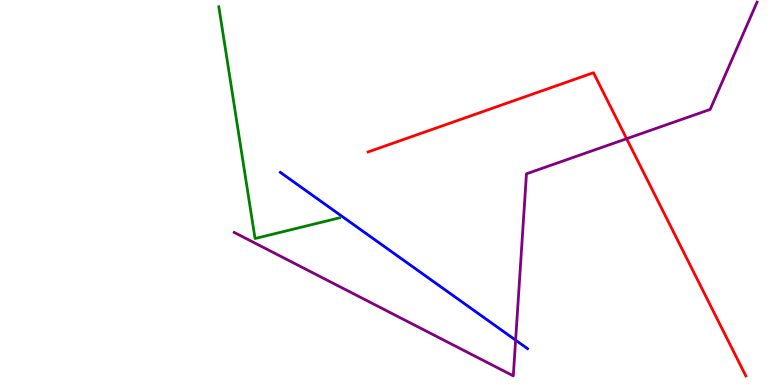[{'lines': ['blue', 'red'], 'intersections': []}, {'lines': ['green', 'red'], 'intersections': []}, {'lines': ['purple', 'red'], 'intersections': [{'x': 8.09, 'y': 6.4}]}, {'lines': ['blue', 'green'], 'intersections': []}, {'lines': ['blue', 'purple'], 'intersections': [{'x': 6.65, 'y': 1.16}]}, {'lines': ['green', 'purple'], 'intersections': []}]